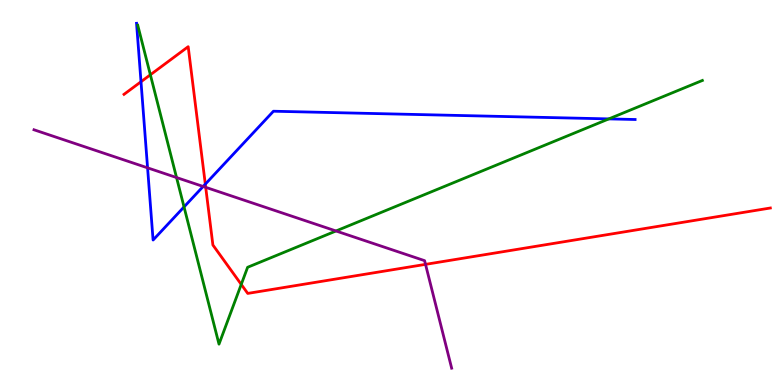[{'lines': ['blue', 'red'], 'intersections': [{'x': 1.82, 'y': 7.88}, {'x': 2.65, 'y': 5.22}]}, {'lines': ['green', 'red'], 'intersections': [{'x': 1.94, 'y': 8.06}, {'x': 3.11, 'y': 2.61}]}, {'lines': ['purple', 'red'], 'intersections': [{'x': 2.65, 'y': 5.13}, {'x': 5.49, 'y': 3.13}]}, {'lines': ['blue', 'green'], 'intersections': [{'x': 2.37, 'y': 4.63}, {'x': 7.86, 'y': 6.91}]}, {'lines': ['blue', 'purple'], 'intersections': [{'x': 1.9, 'y': 5.64}, {'x': 2.62, 'y': 5.16}]}, {'lines': ['green', 'purple'], 'intersections': [{'x': 2.28, 'y': 5.39}, {'x': 4.34, 'y': 4.0}]}]